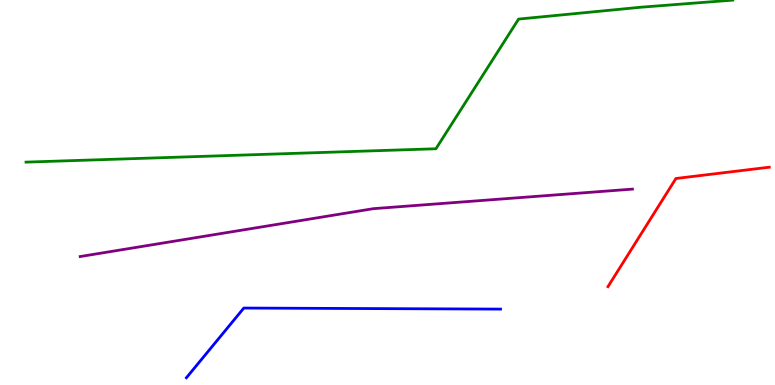[{'lines': ['blue', 'red'], 'intersections': []}, {'lines': ['green', 'red'], 'intersections': []}, {'lines': ['purple', 'red'], 'intersections': []}, {'lines': ['blue', 'green'], 'intersections': []}, {'lines': ['blue', 'purple'], 'intersections': []}, {'lines': ['green', 'purple'], 'intersections': []}]